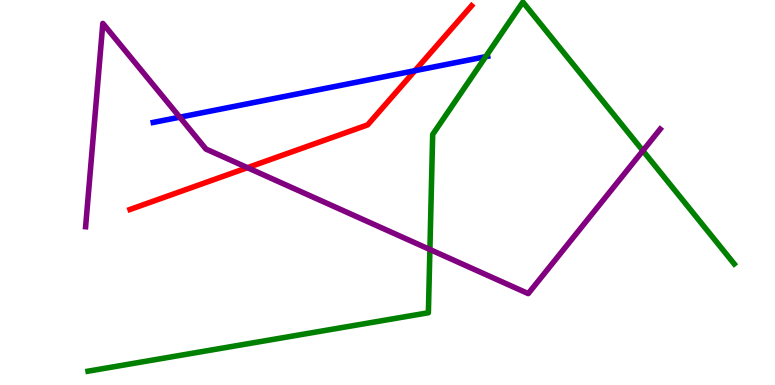[{'lines': ['blue', 'red'], 'intersections': [{'x': 5.35, 'y': 8.16}]}, {'lines': ['green', 'red'], 'intersections': []}, {'lines': ['purple', 'red'], 'intersections': [{'x': 3.19, 'y': 5.64}]}, {'lines': ['blue', 'green'], 'intersections': [{'x': 6.27, 'y': 8.53}]}, {'lines': ['blue', 'purple'], 'intersections': [{'x': 2.32, 'y': 6.96}]}, {'lines': ['green', 'purple'], 'intersections': [{'x': 5.55, 'y': 3.52}, {'x': 8.3, 'y': 6.09}]}]